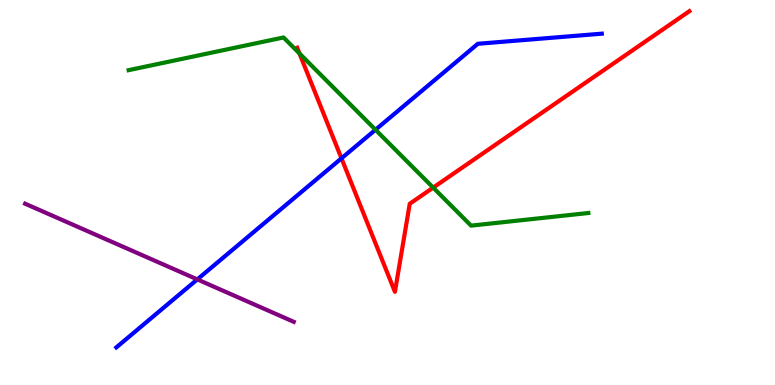[{'lines': ['blue', 'red'], 'intersections': [{'x': 4.41, 'y': 5.89}]}, {'lines': ['green', 'red'], 'intersections': [{'x': 3.86, 'y': 8.61}, {'x': 5.59, 'y': 5.13}]}, {'lines': ['purple', 'red'], 'intersections': []}, {'lines': ['blue', 'green'], 'intersections': [{'x': 4.85, 'y': 6.63}]}, {'lines': ['blue', 'purple'], 'intersections': [{'x': 2.55, 'y': 2.74}]}, {'lines': ['green', 'purple'], 'intersections': []}]